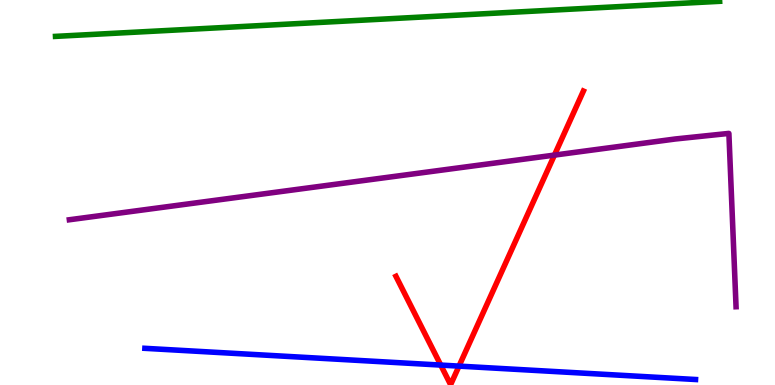[{'lines': ['blue', 'red'], 'intersections': [{'x': 5.69, 'y': 0.517}, {'x': 5.92, 'y': 0.491}]}, {'lines': ['green', 'red'], 'intersections': []}, {'lines': ['purple', 'red'], 'intersections': [{'x': 7.15, 'y': 5.97}]}, {'lines': ['blue', 'green'], 'intersections': []}, {'lines': ['blue', 'purple'], 'intersections': []}, {'lines': ['green', 'purple'], 'intersections': []}]